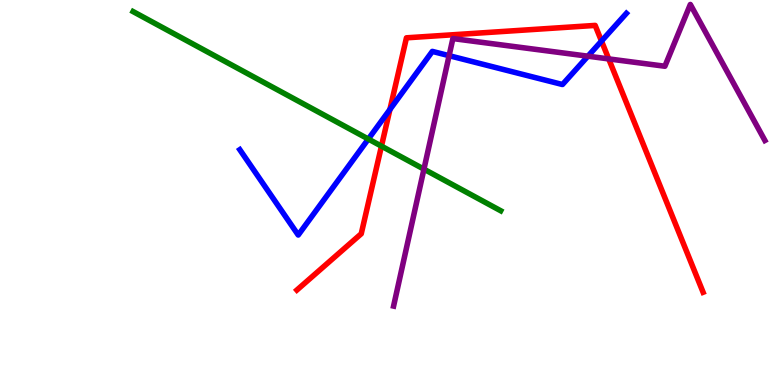[{'lines': ['blue', 'red'], 'intersections': [{'x': 5.03, 'y': 7.16}, {'x': 7.76, 'y': 8.93}]}, {'lines': ['green', 'red'], 'intersections': [{'x': 4.92, 'y': 6.2}]}, {'lines': ['purple', 'red'], 'intersections': [{'x': 7.85, 'y': 8.47}]}, {'lines': ['blue', 'green'], 'intersections': [{'x': 4.75, 'y': 6.39}]}, {'lines': ['blue', 'purple'], 'intersections': [{'x': 5.79, 'y': 8.55}, {'x': 7.59, 'y': 8.54}]}, {'lines': ['green', 'purple'], 'intersections': [{'x': 5.47, 'y': 5.61}]}]